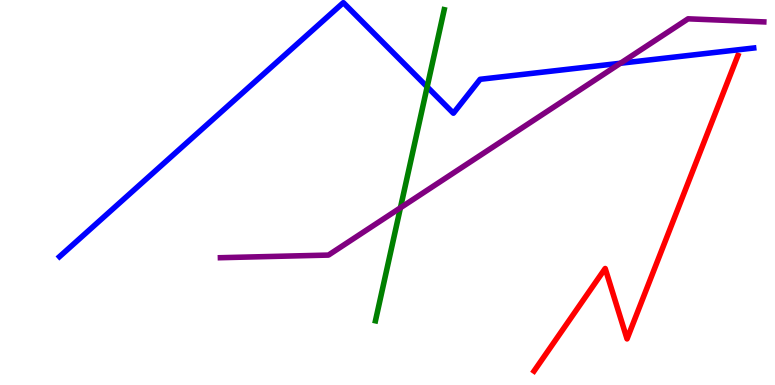[{'lines': ['blue', 'red'], 'intersections': []}, {'lines': ['green', 'red'], 'intersections': []}, {'lines': ['purple', 'red'], 'intersections': []}, {'lines': ['blue', 'green'], 'intersections': [{'x': 5.51, 'y': 7.74}]}, {'lines': ['blue', 'purple'], 'intersections': [{'x': 8.01, 'y': 8.36}]}, {'lines': ['green', 'purple'], 'intersections': [{'x': 5.17, 'y': 4.6}]}]